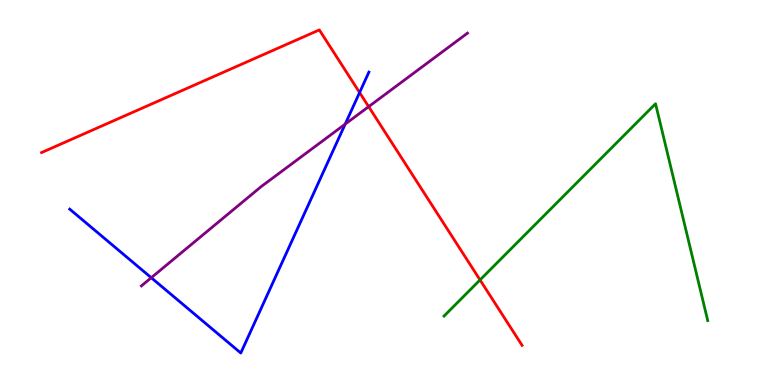[{'lines': ['blue', 'red'], 'intersections': [{'x': 4.64, 'y': 7.6}]}, {'lines': ['green', 'red'], 'intersections': [{'x': 6.19, 'y': 2.73}]}, {'lines': ['purple', 'red'], 'intersections': [{'x': 4.76, 'y': 7.23}]}, {'lines': ['blue', 'green'], 'intersections': []}, {'lines': ['blue', 'purple'], 'intersections': [{'x': 1.95, 'y': 2.79}, {'x': 4.45, 'y': 6.78}]}, {'lines': ['green', 'purple'], 'intersections': []}]